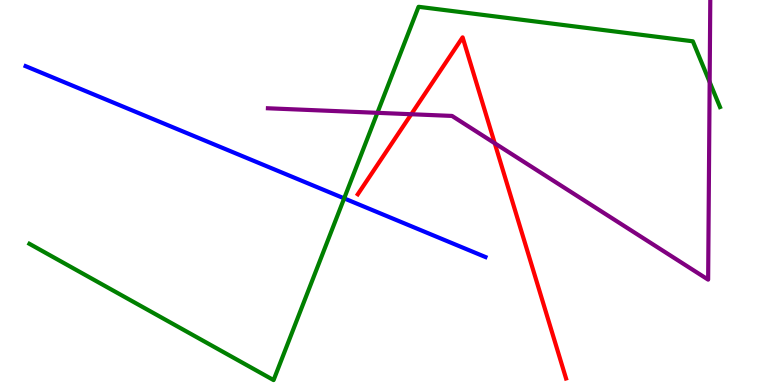[{'lines': ['blue', 'red'], 'intersections': []}, {'lines': ['green', 'red'], 'intersections': []}, {'lines': ['purple', 'red'], 'intersections': [{'x': 5.31, 'y': 7.03}, {'x': 6.38, 'y': 6.28}]}, {'lines': ['blue', 'green'], 'intersections': [{'x': 4.44, 'y': 4.85}]}, {'lines': ['blue', 'purple'], 'intersections': []}, {'lines': ['green', 'purple'], 'intersections': [{'x': 4.87, 'y': 7.07}, {'x': 9.16, 'y': 7.87}]}]